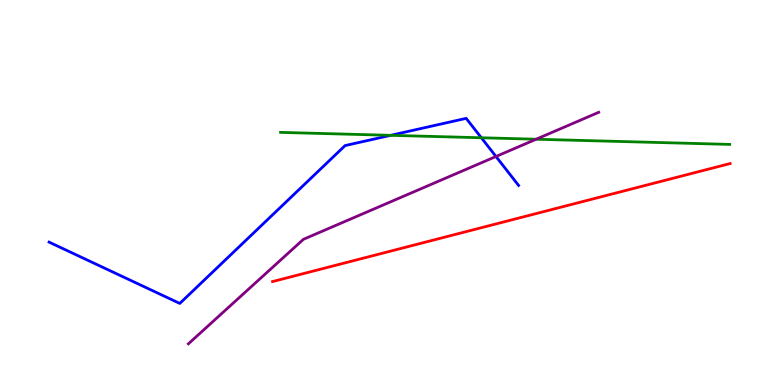[{'lines': ['blue', 'red'], 'intersections': []}, {'lines': ['green', 'red'], 'intersections': []}, {'lines': ['purple', 'red'], 'intersections': []}, {'lines': ['blue', 'green'], 'intersections': [{'x': 5.04, 'y': 6.48}, {'x': 6.21, 'y': 6.42}]}, {'lines': ['blue', 'purple'], 'intersections': [{'x': 6.4, 'y': 5.94}]}, {'lines': ['green', 'purple'], 'intersections': [{'x': 6.92, 'y': 6.38}]}]